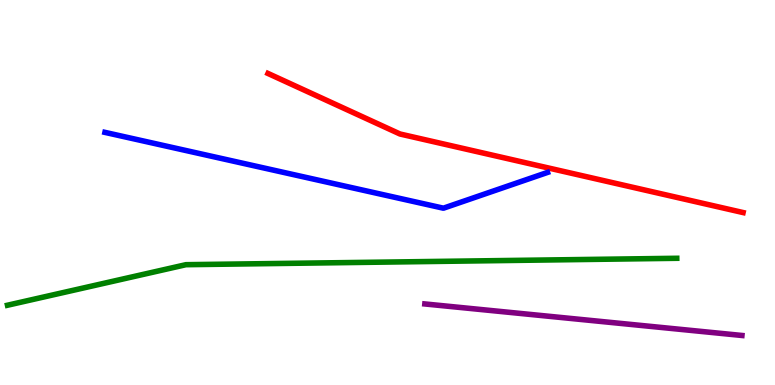[{'lines': ['blue', 'red'], 'intersections': []}, {'lines': ['green', 'red'], 'intersections': []}, {'lines': ['purple', 'red'], 'intersections': []}, {'lines': ['blue', 'green'], 'intersections': []}, {'lines': ['blue', 'purple'], 'intersections': []}, {'lines': ['green', 'purple'], 'intersections': []}]